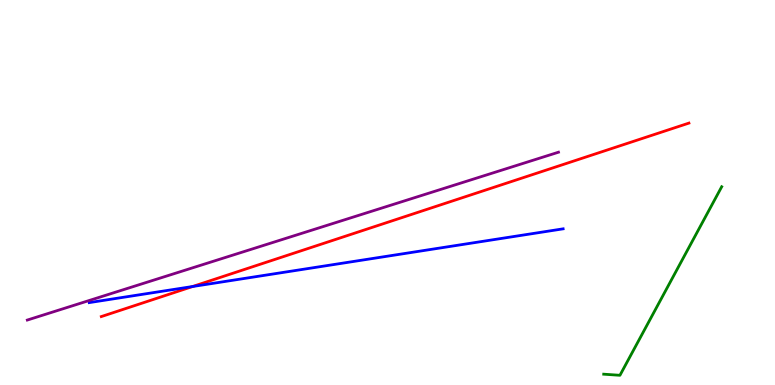[{'lines': ['blue', 'red'], 'intersections': [{'x': 2.49, 'y': 2.56}]}, {'lines': ['green', 'red'], 'intersections': []}, {'lines': ['purple', 'red'], 'intersections': []}, {'lines': ['blue', 'green'], 'intersections': []}, {'lines': ['blue', 'purple'], 'intersections': []}, {'lines': ['green', 'purple'], 'intersections': []}]